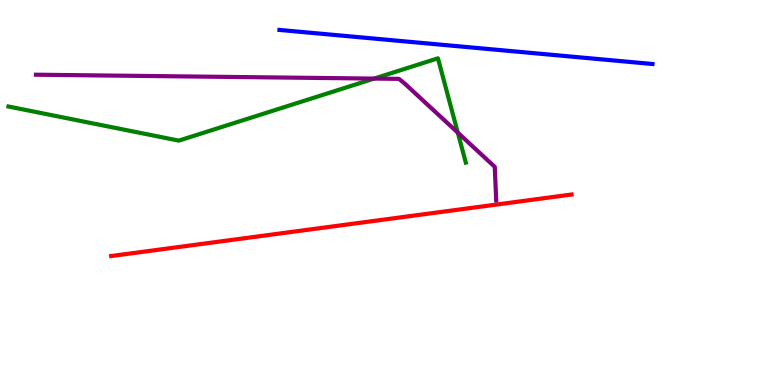[{'lines': ['blue', 'red'], 'intersections': []}, {'lines': ['green', 'red'], 'intersections': []}, {'lines': ['purple', 'red'], 'intersections': []}, {'lines': ['blue', 'green'], 'intersections': []}, {'lines': ['blue', 'purple'], 'intersections': []}, {'lines': ['green', 'purple'], 'intersections': [{'x': 4.83, 'y': 7.96}, {'x': 5.91, 'y': 6.55}]}]